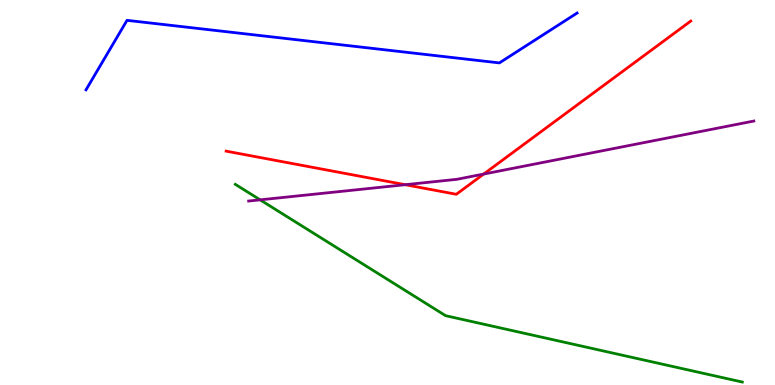[{'lines': ['blue', 'red'], 'intersections': []}, {'lines': ['green', 'red'], 'intersections': []}, {'lines': ['purple', 'red'], 'intersections': [{'x': 5.23, 'y': 5.2}, {'x': 6.24, 'y': 5.48}]}, {'lines': ['blue', 'green'], 'intersections': []}, {'lines': ['blue', 'purple'], 'intersections': []}, {'lines': ['green', 'purple'], 'intersections': [{'x': 3.36, 'y': 4.81}]}]